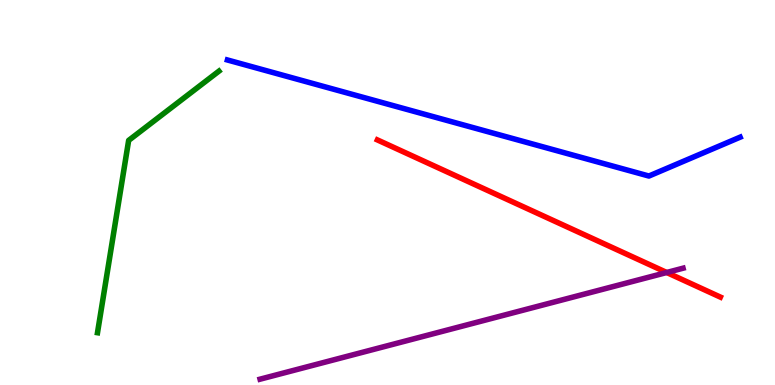[{'lines': ['blue', 'red'], 'intersections': []}, {'lines': ['green', 'red'], 'intersections': []}, {'lines': ['purple', 'red'], 'intersections': [{'x': 8.6, 'y': 2.92}]}, {'lines': ['blue', 'green'], 'intersections': []}, {'lines': ['blue', 'purple'], 'intersections': []}, {'lines': ['green', 'purple'], 'intersections': []}]